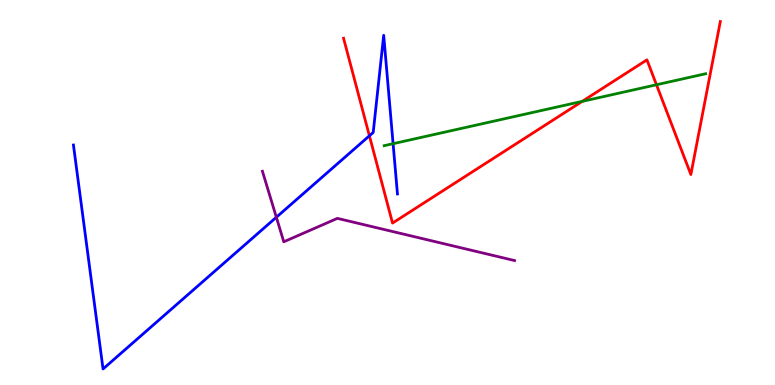[{'lines': ['blue', 'red'], 'intersections': [{'x': 4.77, 'y': 6.47}]}, {'lines': ['green', 'red'], 'intersections': [{'x': 7.51, 'y': 7.37}, {'x': 8.47, 'y': 7.8}]}, {'lines': ['purple', 'red'], 'intersections': []}, {'lines': ['blue', 'green'], 'intersections': [{'x': 5.07, 'y': 6.27}]}, {'lines': ['blue', 'purple'], 'intersections': [{'x': 3.57, 'y': 4.36}]}, {'lines': ['green', 'purple'], 'intersections': []}]